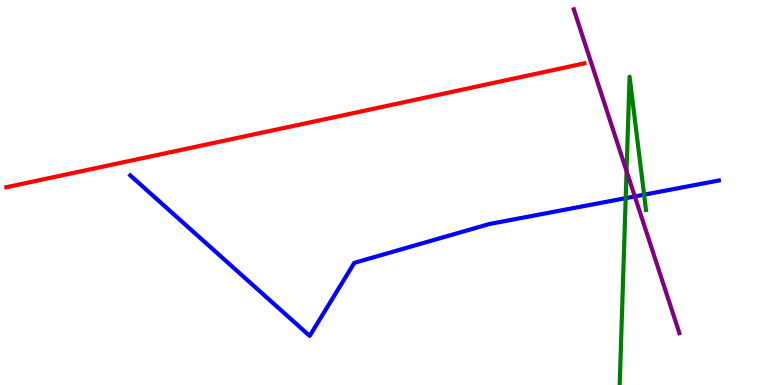[{'lines': ['blue', 'red'], 'intersections': []}, {'lines': ['green', 'red'], 'intersections': []}, {'lines': ['purple', 'red'], 'intersections': []}, {'lines': ['blue', 'green'], 'intersections': [{'x': 8.07, 'y': 4.85}, {'x': 8.31, 'y': 4.94}]}, {'lines': ['blue', 'purple'], 'intersections': [{'x': 8.19, 'y': 4.9}]}, {'lines': ['green', 'purple'], 'intersections': [{'x': 8.08, 'y': 5.56}]}]